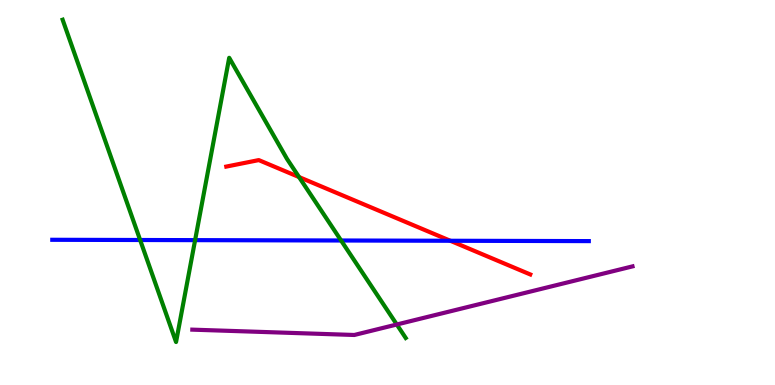[{'lines': ['blue', 'red'], 'intersections': [{'x': 5.81, 'y': 3.75}]}, {'lines': ['green', 'red'], 'intersections': [{'x': 3.86, 'y': 5.4}]}, {'lines': ['purple', 'red'], 'intersections': []}, {'lines': ['blue', 'green'], 'intersections': [{'x': 1.81, 'y': 3.77}, {'x': 2.52, 'y': 3.76}, {'x': 4.4, 'y': 3.75}]}, {'lines': ['blue', 'purple'], 'intersections': []}, {'lines': ['green', 'purple'], 'intersections': [{'x': 5.12, 'y': 1.57}]}]